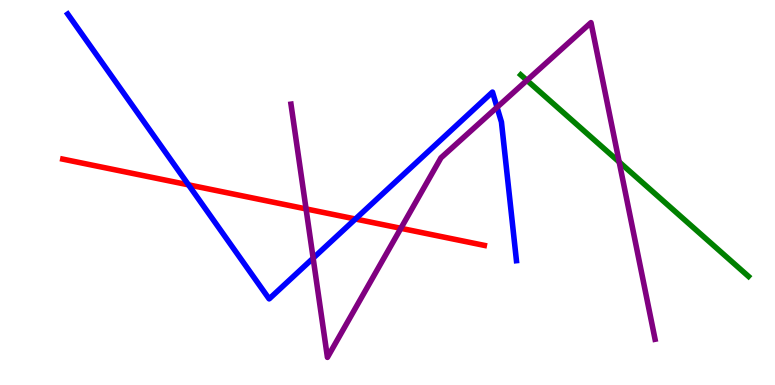[{'lines': ['blue', 'red'], 'intersections': [{'x': 2.43, 'y': 5.2}, {'x': 4.59, 'y': 4.31}]}, {'lines': ['green', 'red'], 'intersections': []}, {'lines': ['purple', 'red'], 'intersections': [{'x': 3.95, 'y': 4.57}, {'x': 5.17, 'y': 4.07}]}, {'lines': ['blue', 'green'], 'intersections': []}, {'lines': ['blue', 'purple'], 'intersections': [{'x': 4.04, 'y': 3.29}, {'x': 6.41, 'y': 7.21}]}, {'lines': ['green', 'purple'], 'intersections': [{'x': 6.8, 'y': 7.91}, {'x': 7.99, 'y': 5.79}]}]